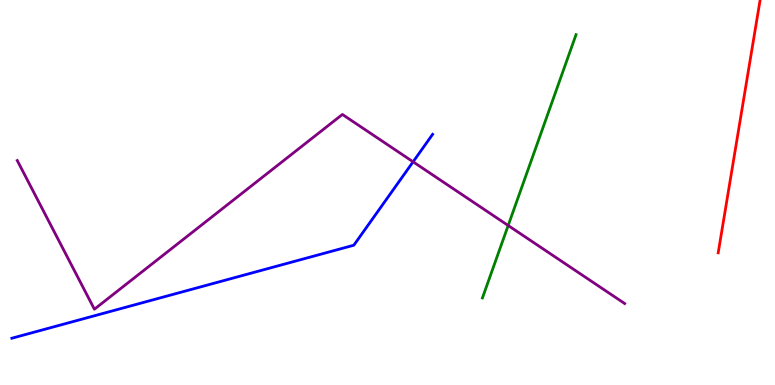[{'lines': ['blue', 'red'], 'intersections': []}, {'lines': ['green', 'red'], 'intersections': []}, {'lines': ['purple', 'red'], 'intersections': []}, {'lines': ['blue', 'green'], 'intersections': []}, {'lines': ['blue', 'purple'], 'intersections': [{'x': 5.33, 'y': 5.8}]}, {'lines': ['green', 'purple'], 'intersections': [{'x': 6.56, 'y': 4.14}]}]